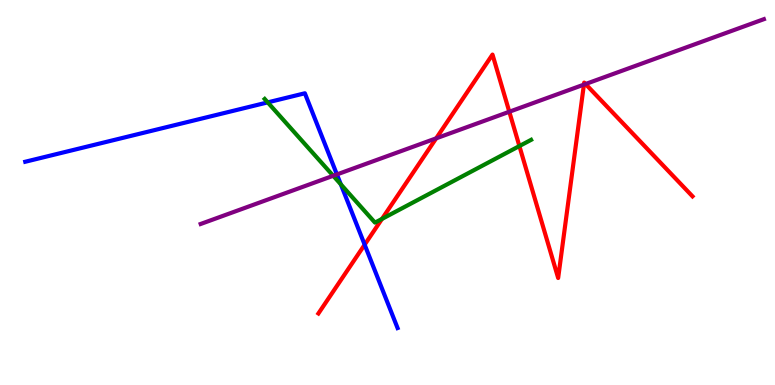[{'lines': ['blue', 'red'], 'intersections': [{'x': 4.71, 'y': 3.64}]}, {'lines': ['green', 'red'], 'intersections': [{'x': 4.93, 'y': 4.31}, {'x': 6.7, 'y': 6.21}]}, {'lines': ['purple', 'red'], 'intersections': [{'x': 5.63, 'y': 6.41}, {'x': 6.57, 'y': 7.1}, {'x': 7.53, 'y': 7.8}, {'x': 7.56, 'y': 7.82}]}, {'lines': ['blue', 'green'], 'intersections': [{'x': 3.45, 'y': 7.34}, {'x': 4.4, 'y': 5.21}]}, {'lines': ['blue', 'purple'], 'intersections': [{'x': 4.35, 'y': 5.47}]}, {'lines': ['green', 'purple'], 'intersections': [{'x': 4.3, 'y': 5.43}]}]